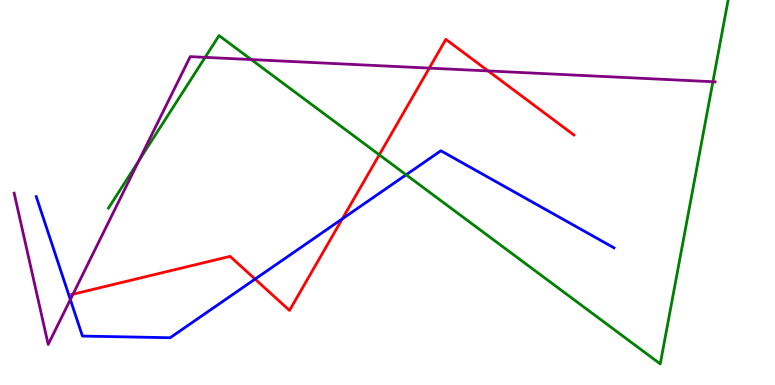[{'lines': ['blue', 'red'], 'intersections': [{'x': 3.29, 'y': 2.75}, {'x': 4.42, 'y': 4.32}]}, {'lines': ['green', 'red'], 'intersections': [{'x': 4.89, 'y': 5.98}]}, {'lines': ['purple', 'red'], 'intersections': [{'x': 0.942, 'y': 2.36}, {'x': 5.54, 'y': 8.23}, {'x': 6.3, 'y': 8.16}]}, {'lines': ['blue', 'green'], 'intersections': [{'x': 5.24, 'y': 5.46}]}, {'lines': ['blue', 'purple'], 'intersections': [{'x': 0.908, 'y': 2.22}]}, {'lines': ['green', 'purple'], 'intersections': [{'x': 1.79, 'y': 5.83}, {'x': 2.65, 'y': 8.51}, {'x': 3.24, 'y': 8.45}, {'x': 9.2, 'y': 7.88}]}]